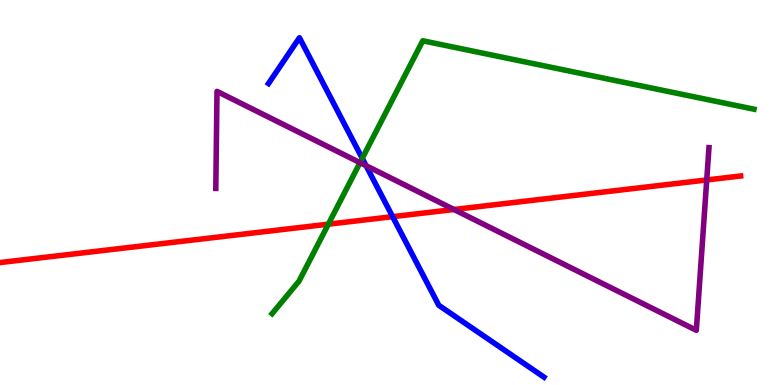[{'lines': ['blue', 'red'], 'intersections': [{'x': 5.07, 'y': 4.37}]}, {'lines': ['green', 'red'], 'intersections': [{'x': 4.24, 'y': 4.18}]}, {'lines': ['purple', 'red'], 'intersections': [{'x': 5.86, 'y': 4.56}, {'x': 9.12, 'y': 5.33}]}, {'lines': ['blue', 'green'], 'intersections': [{'x': 4.67, 'y': 5.89}]}, {'lines': ['blue', 'purple'], 'intersections': [{'x': 4.72, 'y': 5.7}]}, {'lines': ['green', 'purple'], 'intersections': [{'x': 4.65, 'y': 5.77}]}]